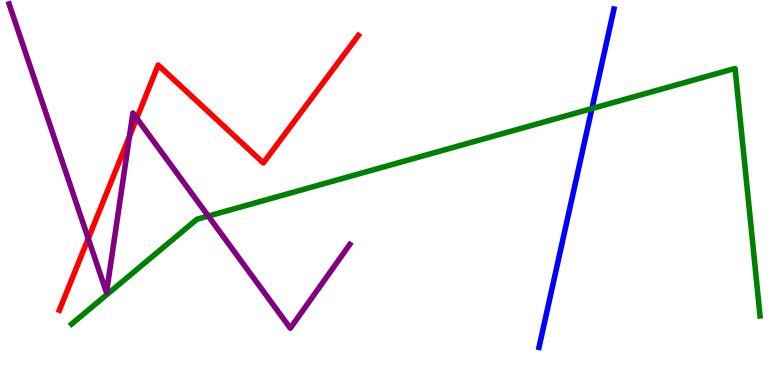[{'lines': ['blue', 'red'], 'intersections': []}, {'lines': ['green', 'red'], 'intersections': []}, {'lines': ['purple', 'red'], 'intersections': [{'x': 1.14, 'y': 3.8}, {'x': 1.67, 'y': 6.46}, {'x': 1.76, 'y': 6.93}]}, {'lines': ['blue', 'green'], 'intersections': [{'x': 7.64, 'y': 7.18}]}, {'lines': ['blue', 'purple'], 'intersections': []}, {'lines': ['green', 'purple'], 'intersections': [{'x': 2.69, 'y': 4.39}]}]